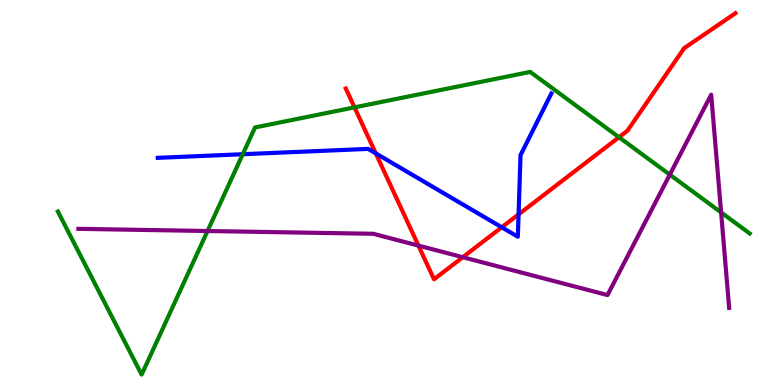[{'lines': ['blue', 'red'], 'intersections': [{'x': 4.85, 'y': 6.02}, {'x': 6.47, 'y': 4.1}, {'x': 6.69, 'y': 4.43}]}, {'lines': ['green', 'red'], 'intersections': [{'x': 4.57, 'y': 7.21}, {'x': 7.99, 'y': 6.44}]}, {'lines': ['purple', 'red'], 'intersections': [{'x': 5.4, 'y': 3.62}, {'x': 5.97, 'y': 3.32}]}, {'lines': ['blue', 'green'], 'intersections': [{'x': 3.13, 'y': 5.99}]}, {'lines': ['blue', 'purple'], 'intersections': []}, {'lines': ['green', 'purple'], 'intersections': [{'x': 2.68, 'y': 4.0}, {'x': 8.64, 'y': 5.46}, {'x': 9.3, 'y': 4.48}]}]